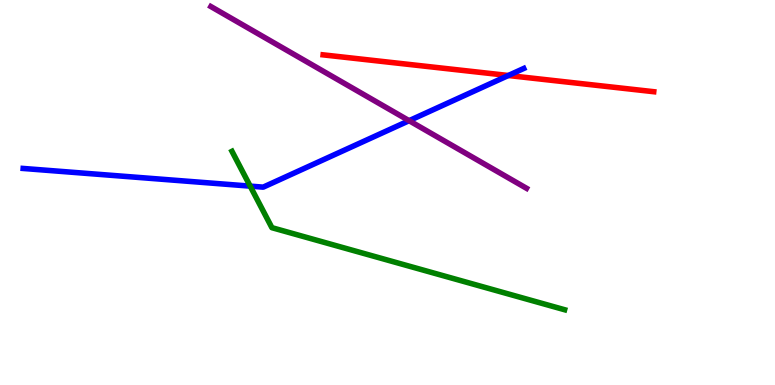[{'lines': ['blue', 'red'], 'intersections': [{'x': 6.56, 'y': 8.04}]}, {'lines': ['green', 'red'], 'intersections': []}, {'lines': ['purple', 'red'], 'intersections': []}, {'lines': ['blue', 'green'], 'intersections': [{'x': 3.23, 'y': 5.17}]}, {'lines': ['blue', 'purple'], 'intersections': [{'x': 5.28, 'y': 6.87}]}, {'lines': ['green', 'purple'], 'intersections': []}]